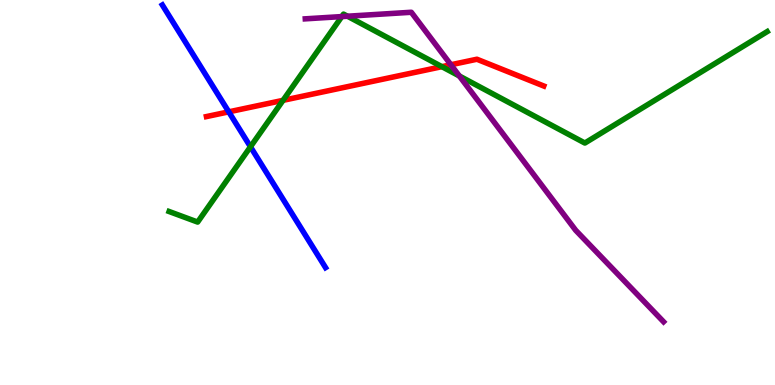[{'lines': ['blue', 'red'], 'intersections': [{'x': 2.95, 'y': 7.09}]}, {'lines': ['green', 'red'], 'intersections': [{'x': 3.65, 'y': 7.39}, {'x': 5.7, 'y': 8.27}]}, {'lines': ['purple', 'red'], 'intersections': [{'x': 5.82, 'y': 8.32}]}, {'lines': ['blue', 'green'], 'intersections': [{'x': 3.23, 'y': 6.19}]}, {'lines': ['blue', 'purple'], 'intersections': []}, {'lines': ['green', 'purple'], 'intersections': [{'x': 4.41, 'y': 9.57}, {'x': 4.48, 'y': 9.58}, {'x': 5.93, 'y': 8.03}]}]